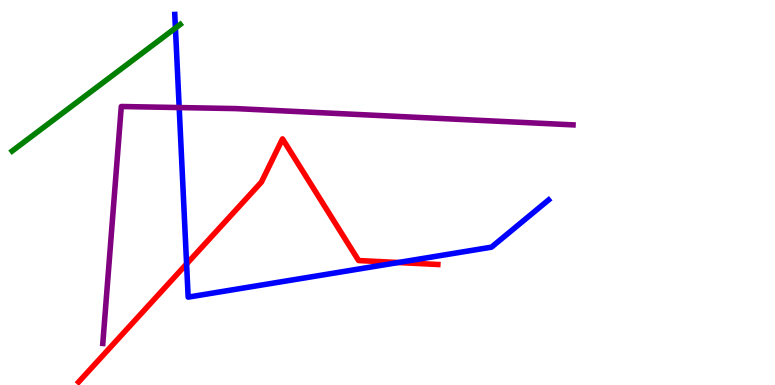[{'lines': ['blue', 'red'], 'intersections': [{'x': 2.41, 'y': 3.14}, {'x': 5.14, 'y': 3.18}]}, {'lines': ['green', 'red'], 'intersections': []}, {'lines': ['purple', 'red'], 'intersections': []}, {'lines': ['blue', 'green'], 'intersections': [{'x': 2.26, 'y': 9.27}]}, {'lines': ['blue', 'purple'], 'intersections': [{'x': 2.31, 'y': 7.21}]}, {'lines': ['green', 'purple'], 'intersections': []}]